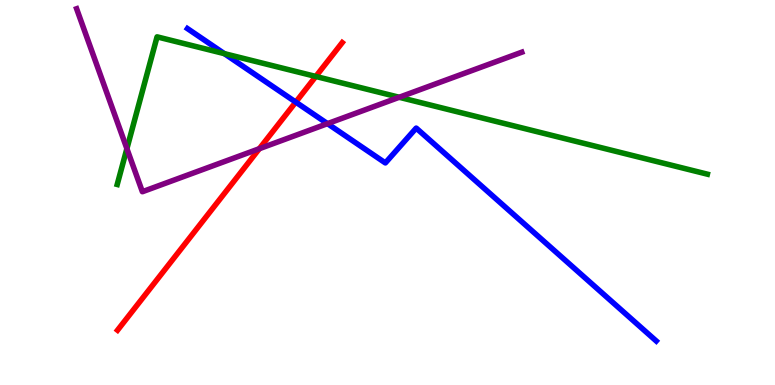[{'lines': ['blue', 'red'], 'intersections': [{'x': 3.82, 'y': 7.35}]}, {'lines': ['green', 'red'], 'intersections': [{'x': 4.07, 'y': 8.01}]}, {'lines': ['purple', 'red'], 'intersections': [{'x': 3.35, 'y': 6.14}]}, {'lines': ['blue', 'green'], 'intersections': [{'x': 2.89, 'y': 8.61}]}, {'lines': ['blue', 'purple'], 'intersections': [{'x': 4.23, 'y': 6.79}]}, {'lines': ['green', 'purple'], 'intersections': [{'x': 1.64, 'y': 6.14}, {'x': 5.15, 'y': 7.47}]}]